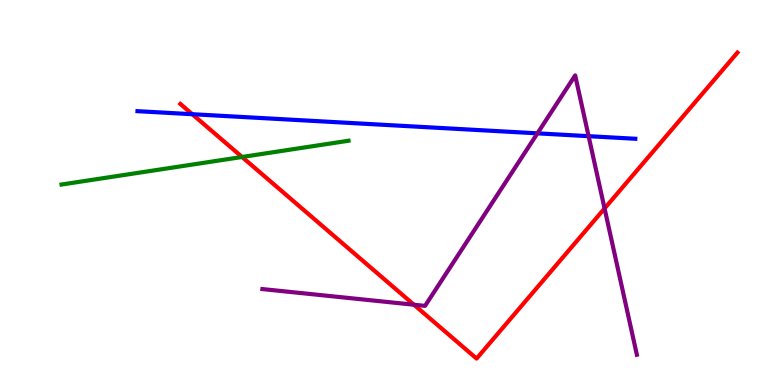[{'lines': ['blue', 'red'], 'intersections': [{'x': 2.48, 'y': 7.03}]}, {'lines': ['green', 'red'], 'intersections': [{'x': 3.12, 'y': 5.92}]}, {'lines': ['purple', 'red'], 'intersections': [{'x': 5.34, 'y': 2.08}, {'x': 7.8, 'y': 4.59}]}, {'lines': ['blue', 'green'], 'intersections': []}, {'lines': ['blue', 'purple'], 'intersections': [{'x': 6.93, 'y': 6.54}, {'x': 7.59, 'y': 6.46}]}, {'lines': ['green', 'purple'], 'intersections': []}]